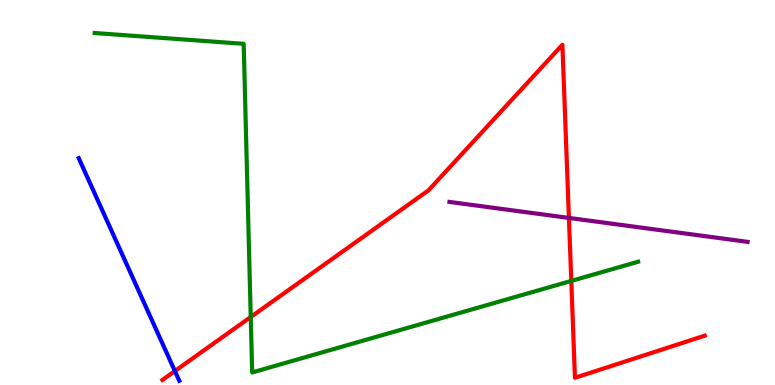[{'lines': ['blue', 'red'], 'intersections': [{'x': 2.26, 'y': 0.362}]}, {'lines': ['green', 'red'], 'intersections': [{'x': 3.24, 'y': 1.77}, {'x': 7.37, 'y': 2.7}]}, {'lines': ['purple', 'red'], 'intersections': [{'x': 7.34, 'y': 4.34}]}, {'lines': ['blue', 'green'], 'intersections': []}, {'lines': ['blue', 'purple'], 'intersections': []}, {'lines': ['green', 'purple'], 'intersections': []}]